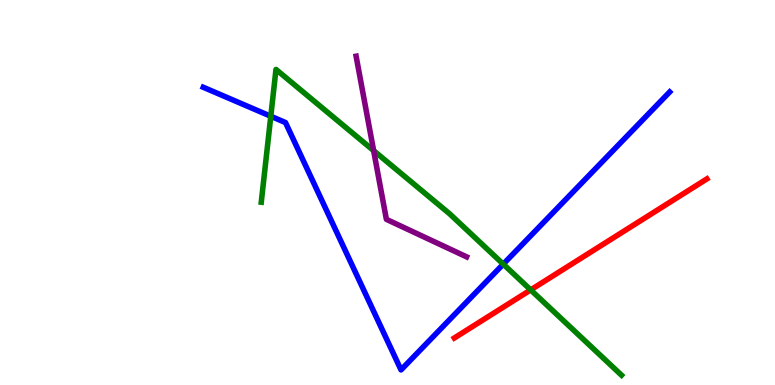[{'lines': ['blue', 'red'], 'intersections': []}, {'lines': ['green', 'red'], 'intersections': [{'x': 6.85, 'y': 2.47}]}, {'lines': ['purple', 'red'], 'intersections': []}, {'lines': ['blue', 'green'], 'intersections': [{'x': 3.49, 'y': 6.98}, {'x': 6.49, 'y': 3.14}]}, {'lines': ['blue', 'purple'], 'intersections': []}, {'lines': ['green', 'purple'], 'intersections': [{'x': 4.82, 'y': 6.09}]}]